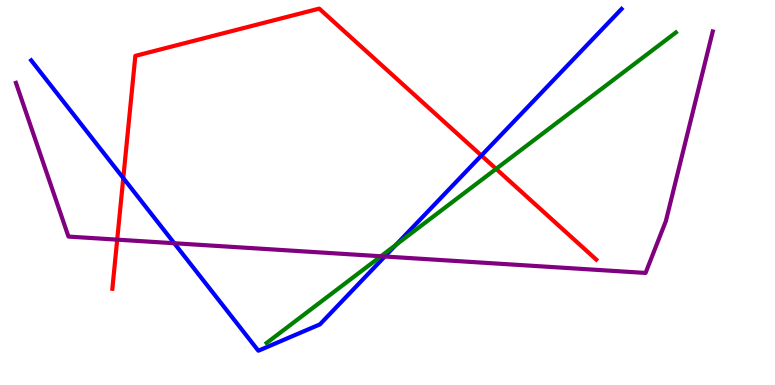[{'lines': ['blue', 'red'], 'intersections': [{'x': 1.59, 'y': 5.37}, {'x': 6.21, 'y': 5.96}]}, {'lines': ['green', 'red'], 'intersections': [{'x': 6.4, 'y': 5.61}]}, {'lines': ['purple', 'red'], 'intersections': [{'x': 1.51, 'y': 3.78}]}, {'lines': ['blue', 'green'], 'intersections': [{'x': 5.11, 'y': 3.64}]}, {'lines': ['blue', 'purple'], 'intersections': [{'x': 2.25, 'y': 3.68}, {'x': 4.97, 'y': 3.34}]}, {'lines': ['green', 'purple'], 'intersections': [{'x': 4.92, 'y': 3.34}]}]